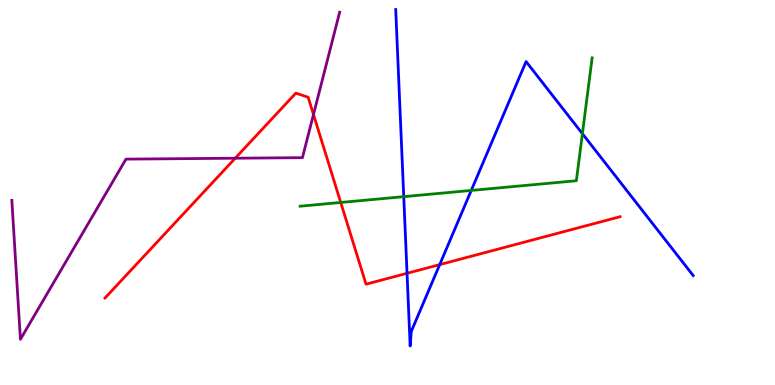[{'lines': ['blue', 'red'], 'intersections': [{'x': 5.25, 'y': 2.9}, {'x': 5.67, 'y': 3.13}]}, {'lines': ['green', 'red'], 'intersections': [{'x': 4.4, 'y': 4.74}]}, {'lines': ['purple', 'red'], 'intersections': [{'x': 3.04, 'y': 5.89}, {'x': 4.04, 'y': 7.03}]}, {'lines': ['blue', 'green'], 'intersections': [{'x': 5.21, 'y': 4.89}, {'x': 6.08, 'y': 5.05}, {'x': 7.51, 'y': 6.53}]}, {'lines': ['blue', 'purple'], 'intersections': []}, {'lines': ['green', 'purple'], 'intersections': []}]